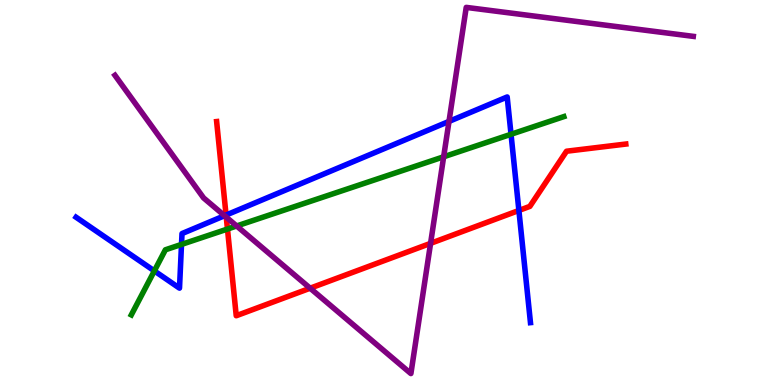[{'lines': ['blue', 'red'], 'intersections': [{'x': 2.92, 'y': 4.41}, {'x': 6.7, 'y': 4.53}]}, {'lines': ['green', 'red'], 'intersections': [{'x': 2.94, 'y': 4.05}]}, {'lines': ['purple', 'red'], 'intersections': [{'x': 2.92, 'y': 4.36}, {'x': 4.0, 'y': 2.51}, {'x': 5.56, 'y': 3.68}]}, {'lines': ['blue', 'green'], 'intersections': [{'x': 1.99, 'y': 2.96}, {'x': 2.34, 'y': 3.65}, {'x': 6.59, 'y': 6.51}]}, {'lines': ['blue', 'purple'], 'intersections': [{'x': 2.9, 'y': 4.4}, {'x': 5.79, 'y': 6.85}]}, {'lines': ['green', 'purple'], 'intersections': [{'x': 3.05, 'y': 4.13}, {'x': 5.72, 'y': 5.93}]}]